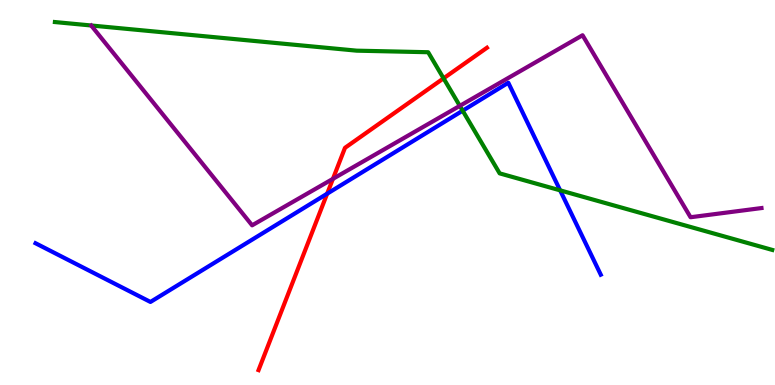[{'lines': ['blue', 'red'], 'intersections': [{'x': 4.22, 'y': 4.97}]}, {'lines': ['green', 'red'], 'intersections': [{'x': 5.72, 'y': 7.97}]}, {'lines': ['purple', 'red'], 'intersections': [{'x': 4.3, 'y': 5.35}]}, {'lines': ['blue', 'green'], 'intersections': [{'x': 5.97, 'y': 7.12}, {'x': 7.23, 'y': 5.06}]}, {'lines': ['blue', 'purple'], 'intersections': []}, {'lines': ['green', 'purple'], 'intersections': [{'x': 5.93, 'y': 7.25}]}]